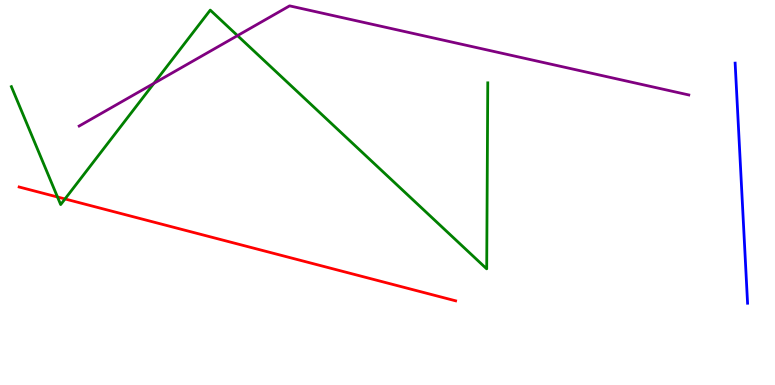[{'lines': ['blue', 'red'], 'intersections': []}, {'lines': ['green', 'red'], 'intersections': [{'x': 0.742, 'y': 4.88}, {'x': 0.839, 'y': 4.83}]}, {'lines': ['purple', 'red'], 'intersections': []}, {'lines': ['blue', 'green'], 'intersections': []}, {'lines': ['blue', 'purple'], 'intersections': []}, {'lines': ['green', 'purple'], 'intersections': [{'x': 1.99, 'y': 7.84}, {'x': 3.06, 'y': 9.07}]}]